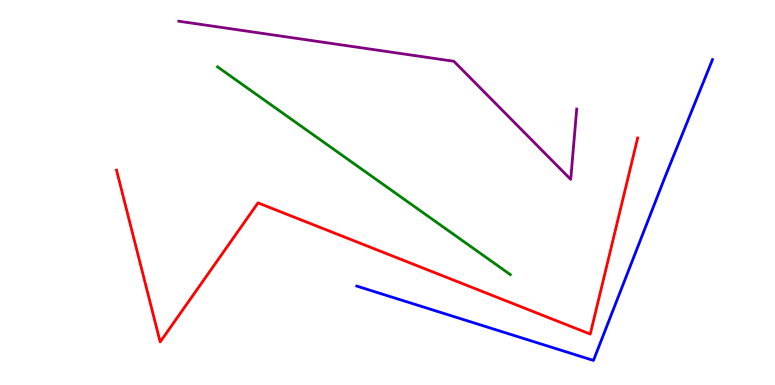[{'lines': ['blue', 'red'], 'intersections': []}, {'lines': ['green', 'red'], 'intersections': []}, {'lines': ['purple', 'red'], 'intersections': []}, {'lines': ['blue', 'green'], 'intersections': []}, {'lines': ['blue', 'purple'], 'intersections': []}, {'lines': ['green', 'purple'], 'intersections': []}]